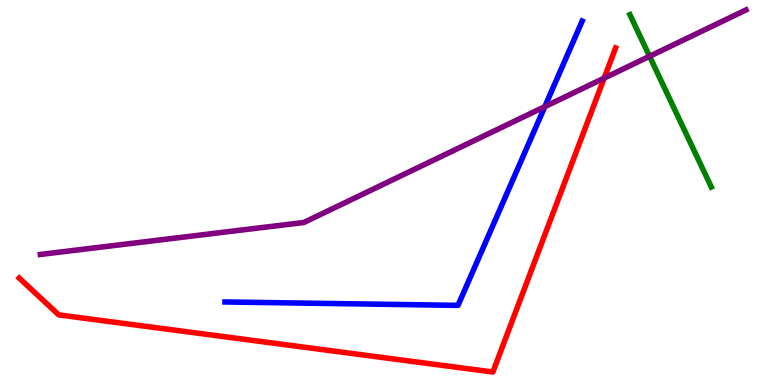[{'lines': ['blue', 'red'], 'intersections': []}, {'lines': ['green', 'red'], 'intersections': []}, {'lines': ['purple', 'red'], 'intersections': [{'x': 7.8, 'y': 7.97}]}, {'lines': ['blue', 'green'], 'intersections': []}, {'lines': ['blue', 'purple'], 'intersections': [{'x': 7.03, 'y': 7.23}]}, {'lines': ['green', 'purple'], 'intersections': [{'x': 8.38, 'y': 8.54}]}]